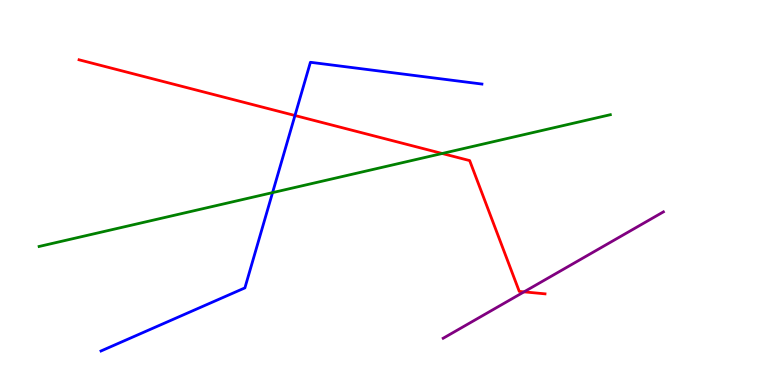[{'lines': ['blue', 'red'], 'intersections': [{'x': 3.81, 'y': 7.0}]}, {'lines': ['green', 'red'], 'intersections': [{'x': 5.71, 'y': 6.01}]}, {'lines': ['purple', 'red'], 'intersections': [{'x': 6.76, 'y': 2.42}]}, {'lines': ['blue', 'green'], 'intersections': [{'x': 3.52, 'y': 5.0}]}, {'lines': ['blue', 'purple'], 'intersections': []}, {'lines': ['green', 'purple'], 'intersections': []}]